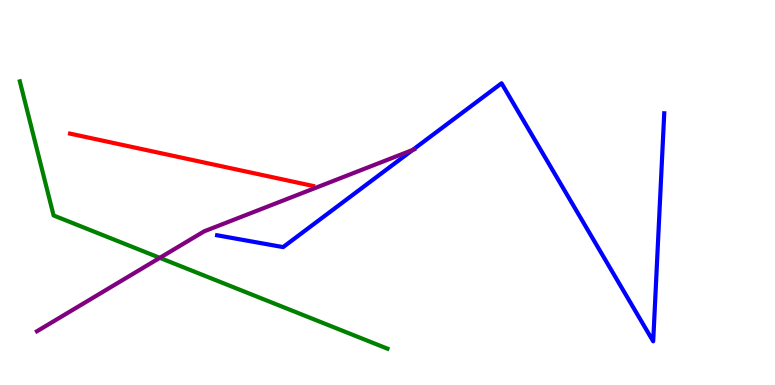[{'lines': ['blue', 'red'], 'intersections': []}, {'lines': ['green', 'red'], 'intersections': []}, {'lines': ['purple', 'red'], 'intersections': []}, {'lines': ['blue', 'green'], 'intersections': []}, {'lines': ['blue', 'purple'], 'intersections': [{'x': 5.32, 'y': 6.1}]}, {'lines': ['green', 'purple'], 'intersections': [{'x': 2.06, 'y': 3.3}]}]